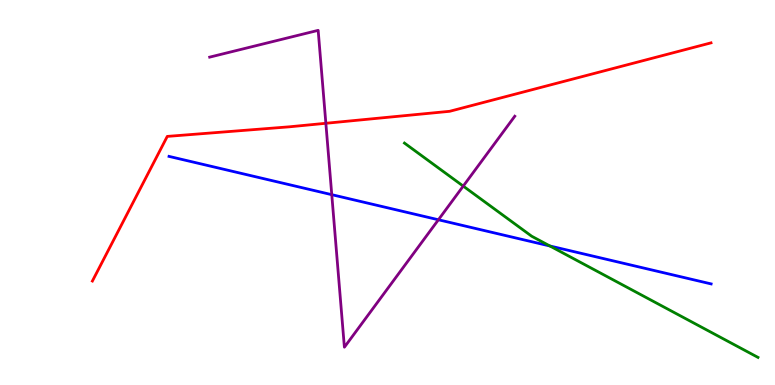[{'lines': ['blue', 'red'], 'intersections': []}, {'lines': ['green', 'red'], 'intersections': []}, {'lines': ['purple', 'red'], 'intersections': [{'x': 4.2, 'y': 6.8}]}, {'lines': ['blue', 'green'], 'intersections': [{'x': 7.1, 'y': 3.61}]}, {'lines': ['blue', 'purple'], 'intersections': [{'x': 4.28, 'y': 4.94}, {'x': 5.66, 'y': 4.29}]}, {'lines': ['green', 'purple'], 'intersections': [{'x': 5.98, 'y': 5.17}]}]